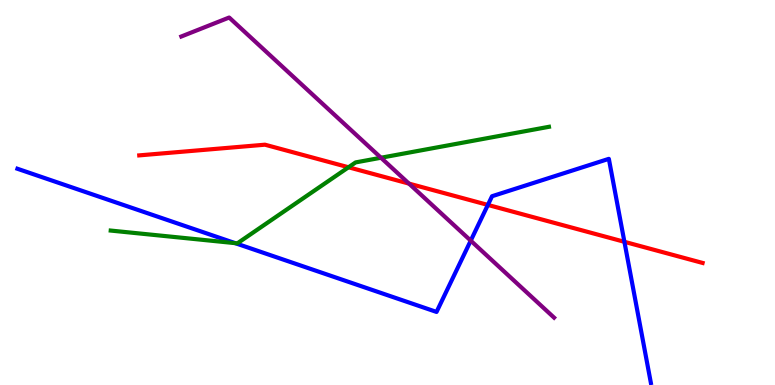[{'lines': ['blue', 'red'], 'intersections': [{'x': 6.3, 'y': 4.68}, {'x': 8.06, 'y': 3.72}]}, {'lines': ['green', 'red'], 'intersections': [{'x': 4.5, 'y': 5.66}]}, {'lines': ['purple', 'red'], 'intersections': [{'x': 5.28, 'y': 5.23}]}, {'lines': ['blue', 'green'], 'intersections': [{'x': 3.03, 'y': 3.68}]}, {'lines': ['blue', 'purple'], 'intersections': [{'x': 6.07, 'y': 3.75}]}, {'lines': ['green', 'purple'], 'intersections': [{'x': 4.92, 'y': 5.9}]}]